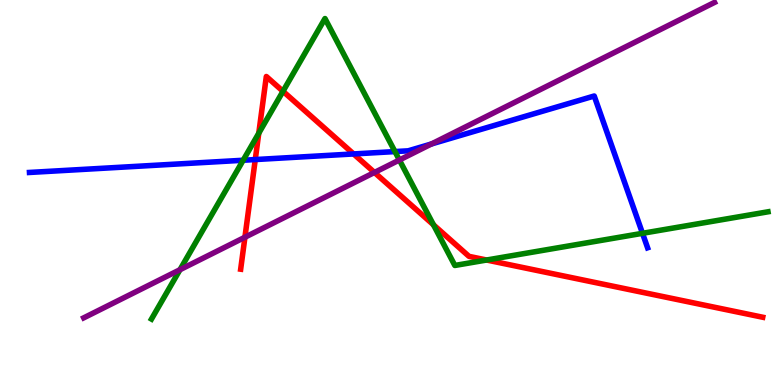[{'lines': ['blue', 'red'], 'intersections': [{'x': 3.29, 'y': 5.86}, {'x': 4.56, 'y': 6.0}]}, {'lines': ['green', 'red'], 'intersections': [{'x': 3.34, 'y': 6.54}, {'x': 3.65, 'y': 7.63}, {'x': 5.59, 'y': 4.16}, {'x': 6.28, 'y': 3.25}]}, {'lines': ['purple', 'red'], 'intersections': [{'x': 3.16, 'y': 3.84}, {'x': 4.83, 'y': 5.52}]}, {'lines': ['blue', 'green'], 'intersections': [{'x': 3.14, 'y': 5.84}, {'x': 5.1, 'y': 6.06}, {'x': 8.29, 'y': 3.94}]}, {'lines': ['blue', 'purple'], 'intersections': [{'x': 5.57, 'y': 6.26}]}, {'lines': ['green', 'purple'], 'intersections': [{'x': 2.32, 'y': 2.99}, {'x': 5.15, 'y': 5.84}]}]